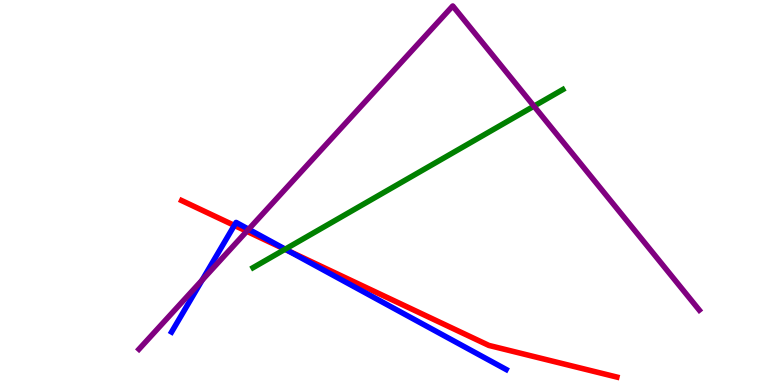[{'lines': ['blue', 'red'], 'intersections': [{'x': 3.02, 'y': 4.15}, {'x': 3.72, 'y': 3.48}]}, {'lines': ['green', 'red'], 'intersections': [{'x': 3.68, 'y': 3.52}]}, {'lines': ['purple', 'red'], 'intersections': [{'x': 3.18, 'y': 3.99}]}, {'lines': ['blue', 'green'], 'intersections': [{'x': 3.68, 'y': 3.53}]}, {'lines': ['blue', 'purple'], 'intersections': [{'x': 2.61, 'y': 2.72}, {'x': 3.21, 'y': 4.05}]}, {'lines': ['green', 'purple'], 'intersections': [{'x': 6.89, 'y': 7.24}]}]